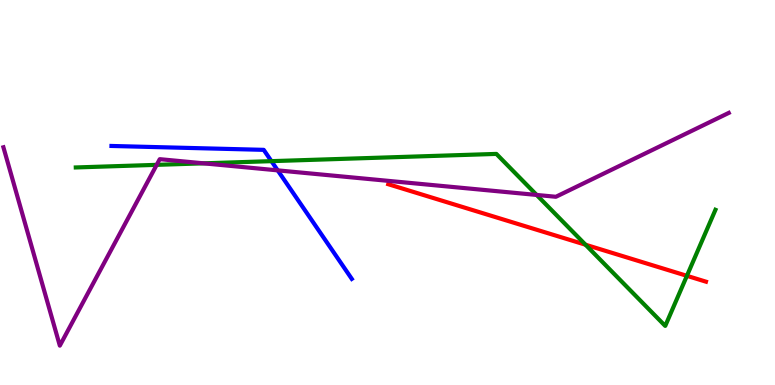[{'lines': ['blue', 'red'], 'intersections': []}, {'lines': ['green', 'red'], 'intersections': [{'x': 7.56, 'y': 3.64}, {'x': 8.86, 'y': 2.84}]}, {'lines': ['purple', 'red'], 'intersections': []}, {'lines': ['blue', 'green'], 'intersections': [{'x': 3.5, 'y': 5.81}]}, {'lines': ['blue', 'purple'], 'intersections': [{'x': 3.58, 'y': 5.57}]}, {'lines': ['green', 'purple'], 'intersections': [{'x': 2.02, 'y': 5.72}, {'x': 2.63, 'y': 5.76}, {'x': 6.92, 'y': 4.94}]}]